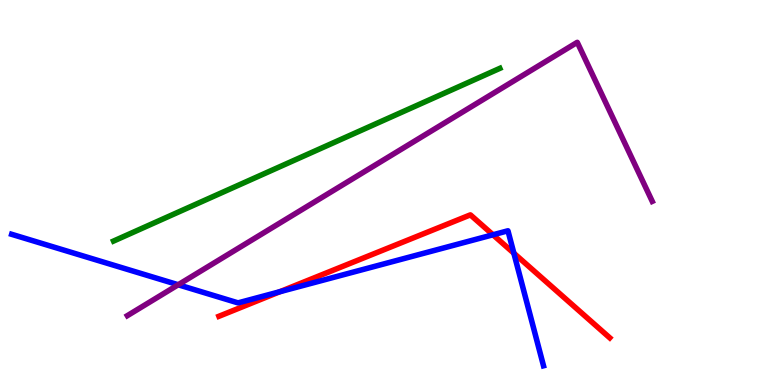[{'lines': ['blue', 'red'], 'intersections': [{'x': 3.61, 'y': 2.42}, {'x': 6.36, 'y': 3.9}, {'x': 6.63, 'y': 3.42}]}, {'lines': ['green', 'red'], 'intersections': []}, {'lines': ['purple', 'red'], 'intersections': []}, {'lines': ['blue', 'green'], 'intersections': []}, {'lines': ['blue', 'purple'], 'intersections': [{'x': 2.3, 'y': 2.6}]}, {'lines': ['green', 'purple'], 'intersections': []}]